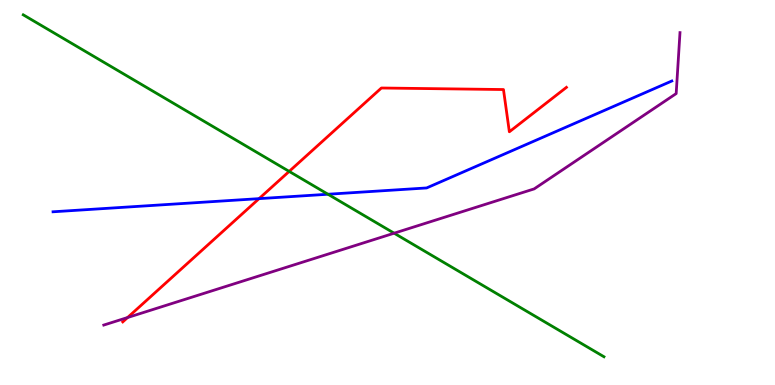[{'lines': ['blue', 'red'], 'intersections': [{'x': 3.34, 'y': 4.84}]}, {'lines': ['green', 'red'], 'intersections': [{'x': 3.73, 'y': 5.55}]}, {'lines': ['purple', 'red'], 'intersections': [{'x': 1.65, 'y': 1.75}]}, {'lines': ['blue', 'green'], 'intersections': [{'x': 4.23, 'y': 4.95}]}, {'lines': ['blue', 'purple'], 'intersections': []}, {'lines': ['green', 'purple'], 'intersections': [{'x': 5.09, 'y': 3.94}]}]